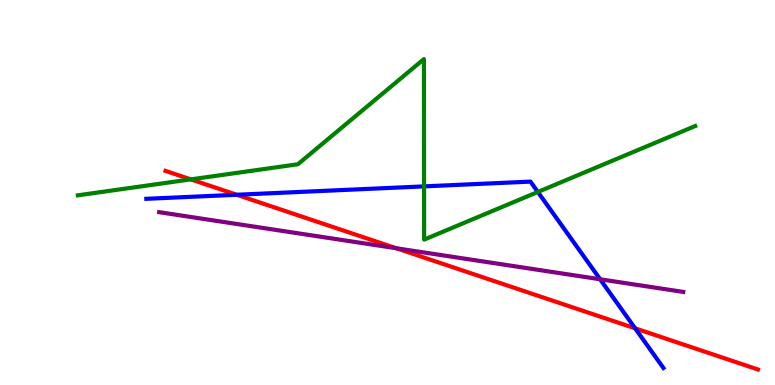[{'lines': ['blue', 'red'], 'intersections': [{'x': 3.05, 'y': 4.94}, {'x': 8.2, 'y': 1.47}]}, {'lines': ['green', 'red'], 'intersections': [{'x': 2.46, 'y': 5.34}]}, {'lines': ['purple', 'red'], 'intersections': [{'x': 5.11, 'y': 3.55}]}, {'lines': ['blue', 'green'], 'intersections': [{'x': 5.47, 'y': 5.16}, {'x': 6.94, 'y': 5.01}]}, {'lines': ['blue', 'purple'], 'intersections': [{'x': 7.74, 'y': 2.75}]}, {'lines': ['green', 'purple'], 'intersections': []}]